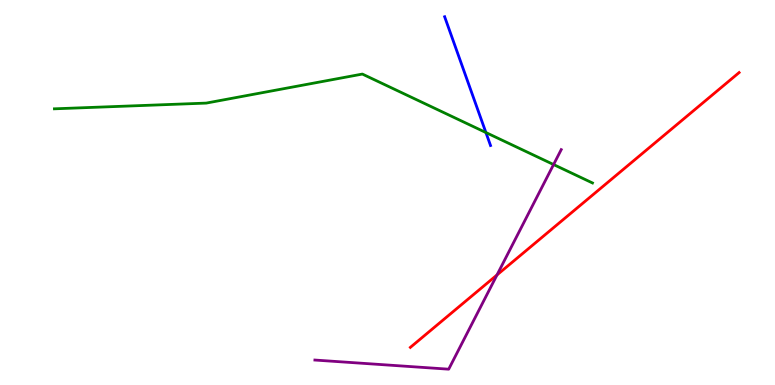[{'lines': ['blue', 'red'], 'intersections': []}, {'lines': ['green', 'red'], 'intersections': []}, {'lines': ['purple', 'red'], 'intersections': [{'x': 6.41, 'y': 2.86}]}, {'lines': ['blue', 'green'], 'intersections': [{'x': 6.27, 'y': 6.56}]}, {'lines': ['blue', 'purple'], 'intersections': []}, {'lines': ['green', 'purple'], 'intersections': [{'x': 7.14, 'y': 5.73}]}]